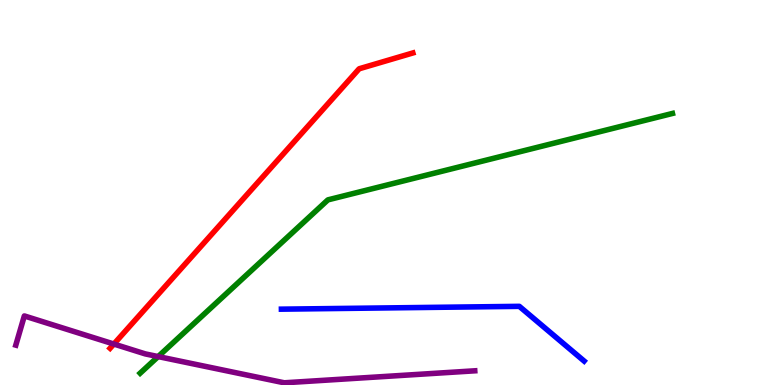[{'lines': ['blue', 'red'], 'intersections': []}, {'lines': ['green', 'red'], 'intersections': []}, {'lines': ['purple', 'red'], 'intersections': [{'x': 1.47, 'y': 1.06}]}, {'lines': ['blue', 'green'], 'intersections': []}, {'lines': ['blue', 'purple'], 'intersections': []}, {'lines': ['green', 'purple'], 'intersections': [{'x': 2.04, 'y': 0.738}]}]